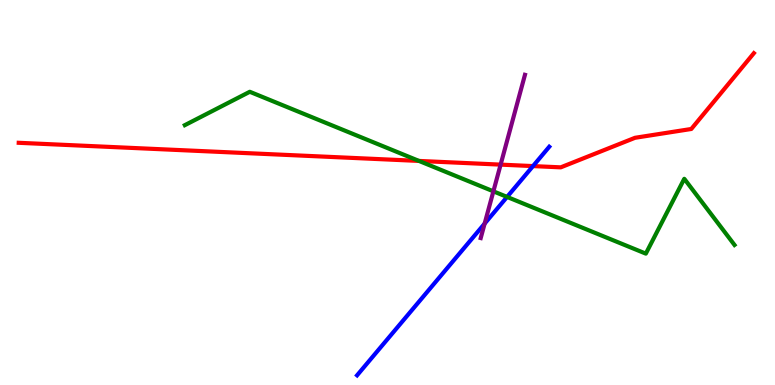[{'lines': ['blue', 'red'], 'intersections': [{'x': 6.88, 'y': 5.69}]}, {'lines': ['green', 'red'], 'intersections': [{'x': 5.41, 'y': 5.82}]}, {'lines': ['purple', 'red'], 'intersections': [{'x': 6.46, 'y': 5.72}]}, {'lines': ['blue', 'green'], 'intersections': [{'x': 6.54, 'y': 4.89}]}, {'lines': ['blue', 'purple'], 'intersections': [{'x': 6.25, 'y': 4.19}]}, {'lines': ['green', 'purple'], 'intersections': [{'x': 6.37, 'y': 5.03}]}]